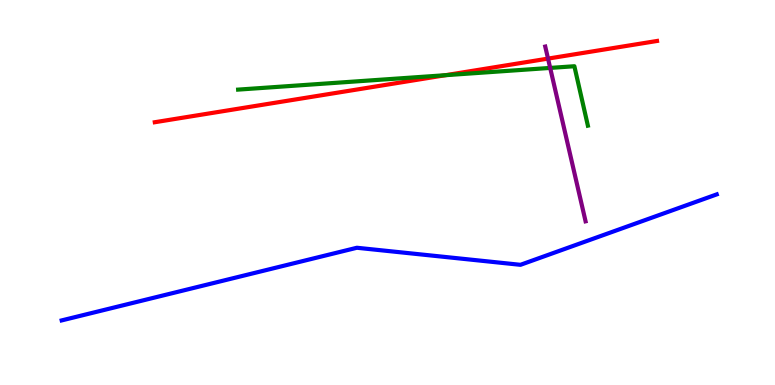[{'lines': ['blue', 'red'], 'intersections': []}, {'lines': ['green', 'red'], 'intersections': [{'x': 5.75, 'y': 8.05}]}, {'lines': ['purple', 'red'], 'intersections': [{'x': 7.07, 'y': 8.48}]}, {'lines': ['blue', 'green'], 'intersections': []}, {'lines': ['blue', 'purple'], 'intersections': []}, {'lines': ['green', 'purple'], 'intersections': [{'x': 7.1, 'y': 8.24}]}]